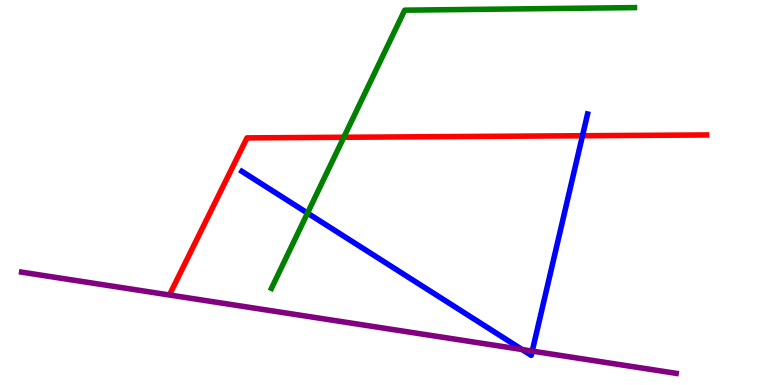[{'lines': ['blue', 'red'], 'intersections': [{'x': 7.52, 'y': 6.47}]}, {'lines': ['green', 'red'], 'intersections': [{'x': 4.44, 'y': 6.43}]}, {'lines': ['purple', 'red'], 'intersections': []}, {'lines': ['blue', 'green'], 'intersections': [{'x': 3.97, 'y': 4.47}]}, {'lines': ['blue', 'purple'], 'intersections': [{'x': 6.74, 'y': 0.922}, {'x': 6.87, 'y': 0.881}]}, {'lines': ['green', 'purple'], 'intersections': []}]